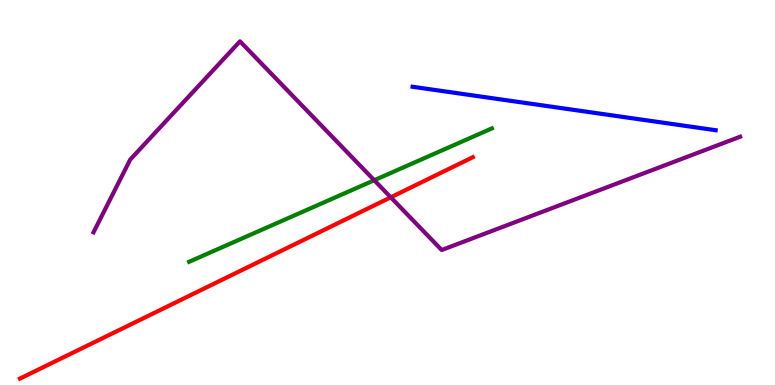[{'lines': ['blue', 'red'], 'intersections': []}, {'lines': ['green', 'red'], 'intersections': []}, {'lines': ['purple', 'red'], 'intersections': [{'x': 5.04, 'y': 4.87}]}, {'lines': ['blue', 'green'], 'intersections': []}, {'lines': ['blue', 'purple'], 'intersections': []}, {'lines': ['green', 'purple'], 'intersections': [{'x': 4.83, 'y': 5.32}]}]